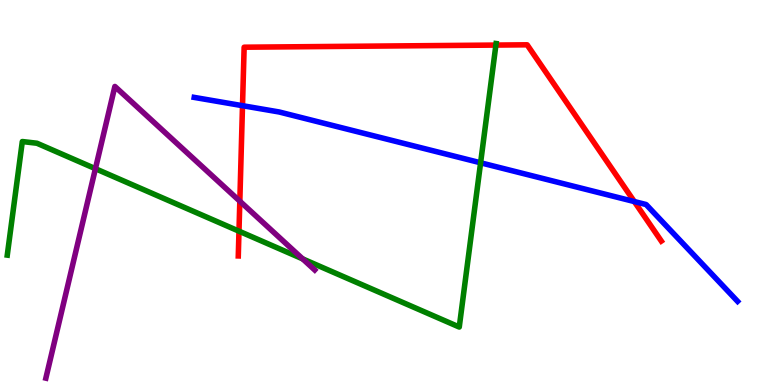[{'lines': ['blue', 'red'], 'intersections': [{'x': 3.13, 'y': 7.25}, {'x': 8.18, 'y': 4.76}]}, {'lines': ['green', 'red'], 'intersections': [{'x': 3.08, 'y': 4.0}, {'x': 6.4, 'y': 8.83}]}, {'lines': ['purple', 'red'], 'intersections': [{'x': 3.09, 'y': 4.77}]}, {'lines': ['blue', 'green'], 'intersections': [{'x': 6.2, 'y': 5.77}]}, {'lines': ['blue', 'purple'], 'intersections': []}, {'lines': ['green', 'purple'], 'intersections': [{'x': 1.23, 'y': 5.62}, {'x': 3.91, 'y': 3.28}]}]